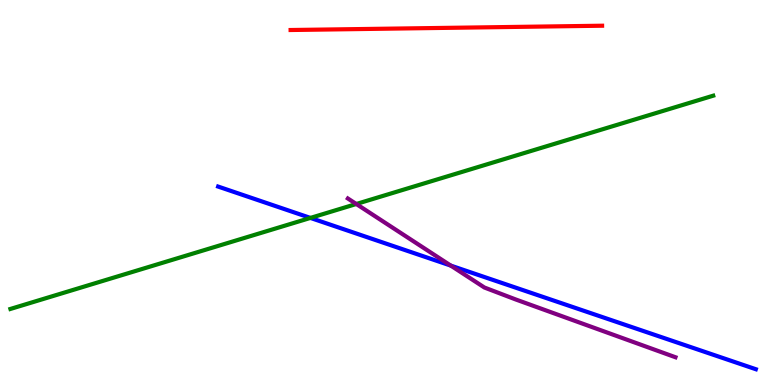[{'lines': ['blue', 'red'], 'intersections': []}, {'lines': ['green', 'red'], 'intersections': []}, {'lines': ['purple', 'red'], 'intersections': []}, {'lines': ['blue', 'green'], 'intersections': [{'x': 4.01, 'y': 4.34}]}, {'lines': ['blue', 'purple'], 'intersections': [{'x': 5.82, 'y': 3.1}]}, {'lines': ['green', 'purple'], 'intersections': [{'x': 4.6, 'y': 4.7}]}]